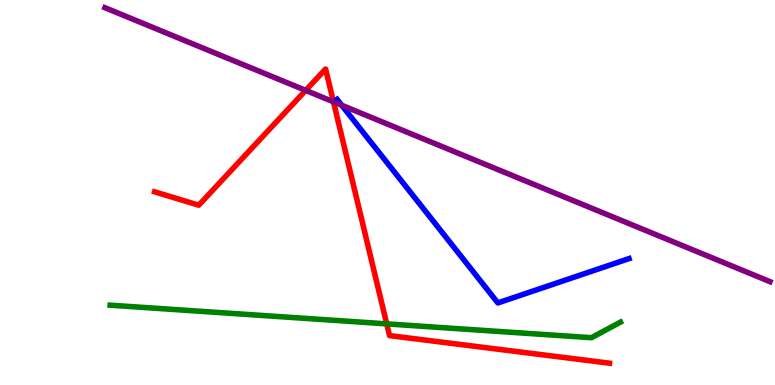[{'lines': ['blue', 'red'], 'intersections': []}, {'lines': ['green', 'red'], 'intersections': [{'x': 4.99, 'y': 1.59}]}, {'lines': ['purple', 'red'], 'intersections': [{'x': 3.94, 'y': 7.65}, {'x': 4.3, 'y': 7.35}]}, {'lines': ['blue', 'green'], 'intersections': []}, {'lines': ['blue', 'purple'], 'intersections': [{'x': 4.41, 'y': 7.27}]}, {'lines': ['green', 'purple'], 'intersections': []}]